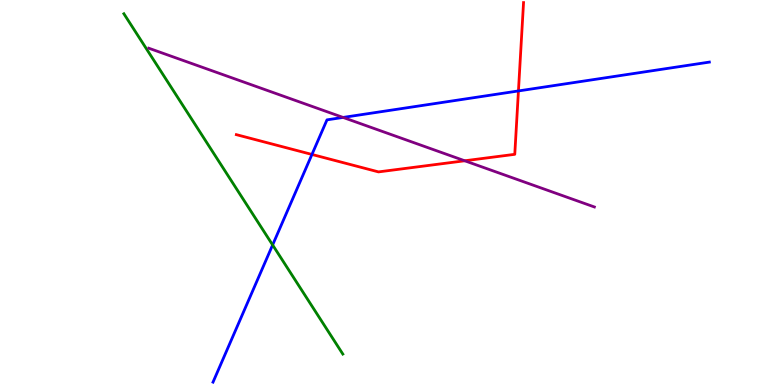[{'lines': ['blue', 'red'], 'intersections': [{'x': 4.03, 'y': 5.99}, {'x': 6.69, 'y': 7.64}]}, {'lines': ['green', 'red'], 'intersections': []}, {'lines': ['purple', 'red'], 'intersections': [{'x': 6.0, 'y': 5.82}]}, {'lines': ['blue', 'green'], 'intersections': [{'x': 3.52, 'y': 3.64}]}, {'lines': ['blue', 'purple'], 'intersections': [{'x': 4.43, 'y': 6.95}]}, {'lines': ['green', 'purple'], 'intersections': []}]